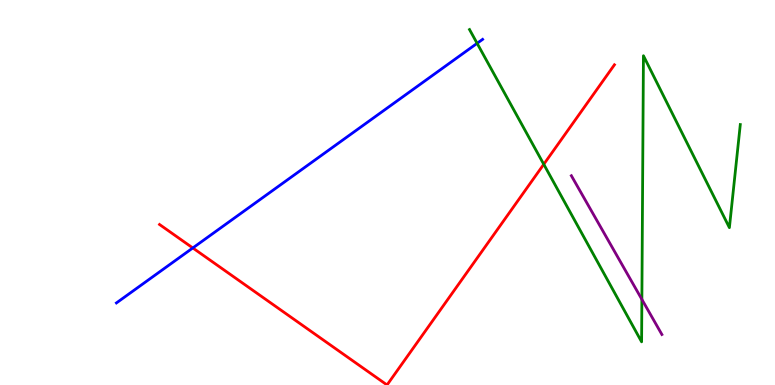[{'lines': ['blue', 'red'], 'intersections': [{'x': 2.49, 'y': 3.56}]}, {'lines': ['green', 'red'], 'intersections': [{'x': 7.02, 'y': 5.73}]}, {'lines': ['purple', 'red'], 'intersections': []}, {'lines': ['blue', 'green'], 'intersections': [{'x': 6.16, 'y': 8.87}]}, {'lines': ['blue', 'purple'], 'intersections': []}, {'lines': ['green', 'purple'], 'intersections': [{'x': 8.28, 'y': 2.22}]}]